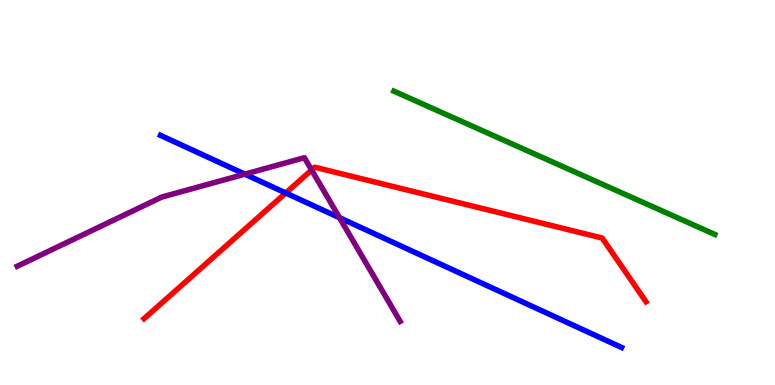[{'lines': ['blue', 'red'], 'intersections': [{'x': 3.69, 'y': 4.99}]}, {'lines': ['green', 'red'], 'intersections': []}, {'lines': ['purple', 'red'], 'intersections': [{'x': 4.02, 'y': 5.58}]}, {'lines': ['blue', 'green'], 'intersections': []}, {'lines': ['blue', 'purple'], 'intersections': [{'x': 3.16, 'y': 5.48}, {'x': 4.38, 'y': 4.34}]}, {'lines': ['green', 'purple'], 'intersections': []}]